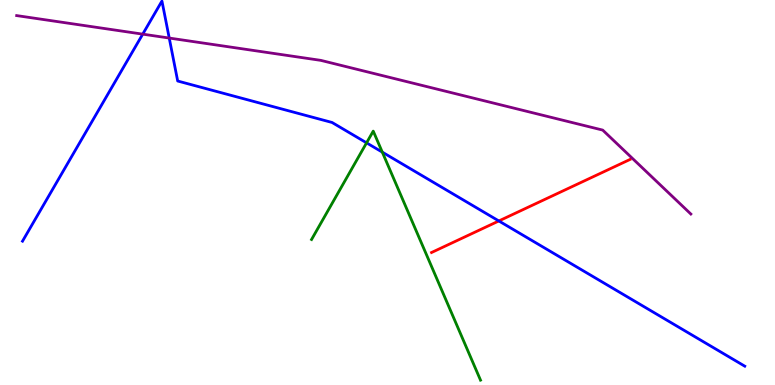[{'lines': ['blue', 'red'], 'intersections': [{'x': 6.44, 'y': 4.26}]}, {'lines': ['green', 'red'], 'intersections': []}, {'lines': ['purple', 'red'], 'intersections': []}, {'lines': ['blue', 'green'], 'intersections': [{'x': 4.73, 'y': 6.29}, {'x': 4.93, 'y': 6.05}]}, {'lines': ['blue', 'purple'], 'intersections': [{'x': 1.84, 'y': 9.11}, {'x': 2.18, 'y': 9.01}]}, {'lines': ['green', 'purple'], 'intersections': []}]